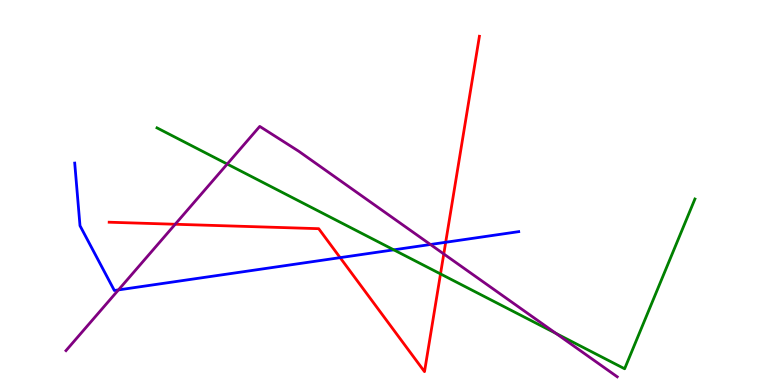[{'lines': ['blue', 'red'], 'intersections': [{'x': 4.39, 'y': 3.31}, {'x': 5.75, 'y': 3.71}]}, {'lines': ['green', 'red'], 'intersections': [{'x': 5.68, 'y': 2.89}]}, {'lines': ['purple', 'red'], 'intersections': [{'x': 2.26, 'y': 4.18}, {'x': 5.73, 'y': 3.4}]}, {'lines': ['blue', 'green'], 'intersections': [{'x': 5.08, 'y': 3.51}]}, {'lines': ['blue', 'purple'], 'intersections': [{'x': 1.53, 'y': 2.47}, {'x': 5.55, 'y': 3.65}]}, {'lines': ['green', 'purple'], 'intersections': [{'x': 2.93, 'y': 5.74}, {'x': 7.17, 'y': 1.34}]}]